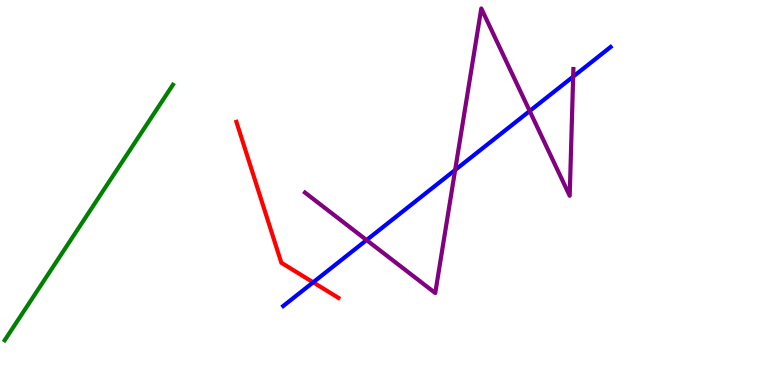[{'lines': ['blue', 'red'], 'intersections': [{'x': 4.04, 'y': 2.67}]}, {'lines': ['green', 'red'], 'intersections': []}, {'lines': ['purple', 'red'], 'intersections': []}, {'lines': ['blue', 'green'], 'intersections': []}, {'lines': ['blue', 'purple'], 'intersections': [{'x': 4.73, 'y': 3.76}, {'x': 5.87, 'y': 5.58}, {'x': 6.83, 'y': 7.12}, {'x': 7.4, 'y': 8.01}]}, {'lines': ['green', 'purple'], 'intersections': []}]